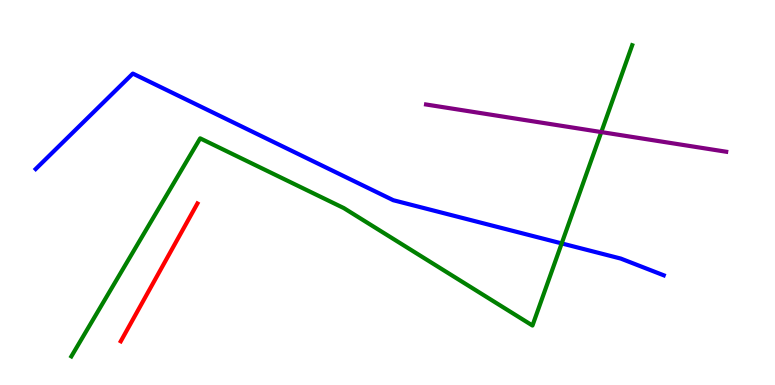[{'lines': ['blue', 'red'], 'intersections': []}, {'lines': ['green', 'red'], 'intersections': []}, {'lines': ['purple', 'red'], 'intersections': []}, {'lines': ['blue', 'green'], 'intersections': [{'x': 7.25, 'y': 3.68}]}, {'lines': ['blue', 'purple'], 'intersections': []}, {'lines': ['green', 'purple'], 'intersections': [{'x': 7.76, 'y': 6.57}]}]